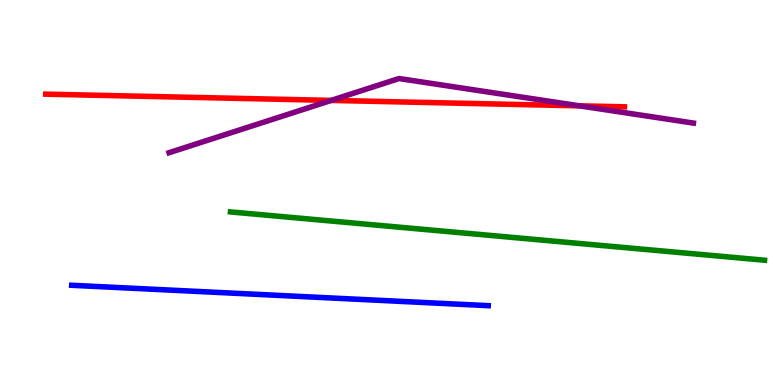[{'lines': ['blue', 'red'], 'intersections': []}, {'lines': ['green', 'red'], 'intersections': []}, {'lines': ['purple', 'red'], 'intersections': [{'x': 4.27, 'y': 7.39}, {'x': 7.48, 'y': 7.25}]}, {'lines': ['blue', 'green'], 'intersections': []}, {'lines': ['blue', 'purple'], 'intersections': []}, {'lines': ['green', 'purple'], 'intersections': []}]